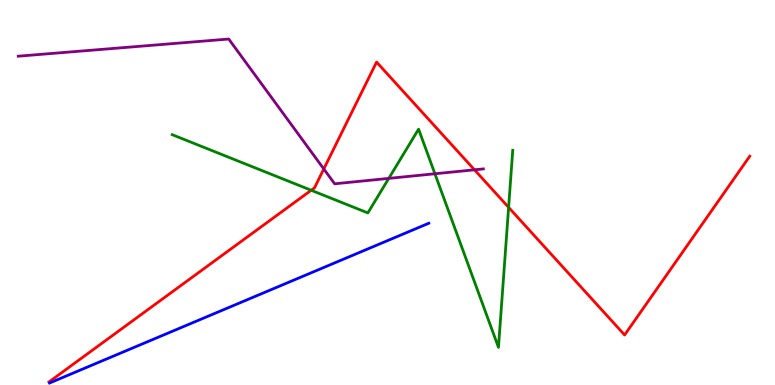[{'lines': ['blue', 'red'], 'intersections': []}, {'lines': ['green', 'red'], 'intersections': [{'x': 4.02, 'y': 5.06}, {'x': 6.56, 'y': 4.61}]}, {'lines': ['purple', 'red'], 'intersections': [{'x': 4.18, 'y': 5.61}, {'x': 6.12, 'y': 5.59}]}, {'lines': ['blue', 'green'], 'intersections': []}, {'lines': ['blue', 'purple'], 'intersections': []}, {'lines': ['green', 'purple'], 'intersections': [{'x': 5.02, 'y': 5.37}, {'x': 5.61, 'y': 5.49}]}]